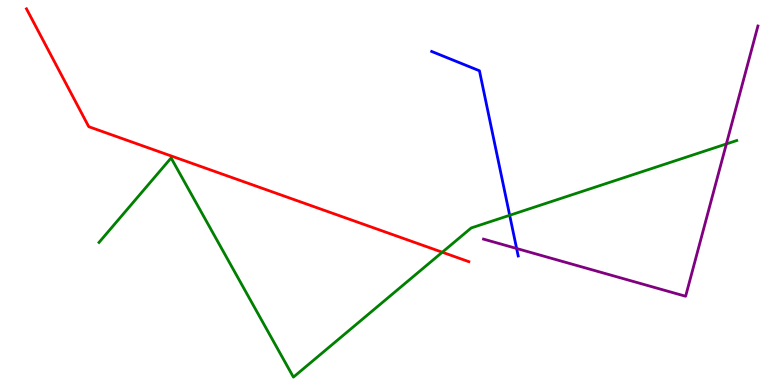[{'lines': ['blue', 'red'], 'intersections': []}, {'lines': ['green', 'red'], 'intersections': [{'x': 5.71, 'y': 3.45}]}, {'lines': ['purple', 'red'], 'intersections': []}, {'lines': ['blue', 'green'], 'intersections': [{'x': 6.58, 'y': 4.41}]}, {'lines': ['blue', 'purple'], 'intersections': [{'x': 6.67, 'y': 3.55}]}, {'lines': ['green', 'purple'], 'intersections': [{'x': 9.37, 'y': 6.26}]}]